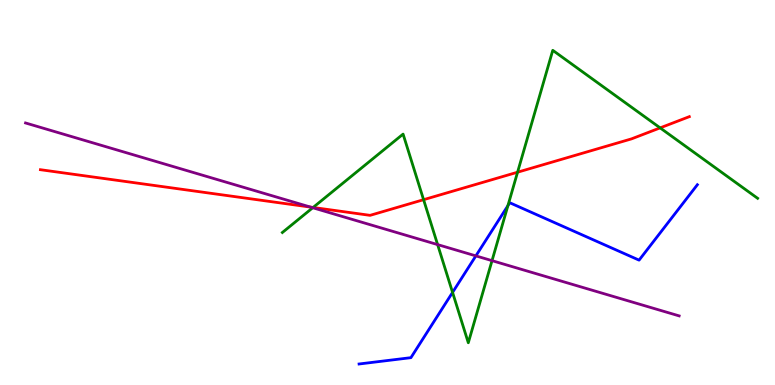[{'lines': ['blue', 'red'], 'intersections': []}, {'lines': ['green', 'red'], 'intersections': [{'x': 4.04, 'y': 4.61}, {'x': 5.47, 'y': 4.81}, {'x': 6.68, 'y': 5.53}, {'x': 8.52, 'y': 6.68}]}, {'lines': ['purple', 'red'], 'intersections': [{'x': 4.01, 'y': 4.62}]}, {'lines': ['blue', 'green'], 'intersections': [{'x': 5.84, 'y': 2.41}, {'x': 6.55, 'y': 4.66}]}, {'lines': ['blue', 'purple'], 'intersections': [{'x': 6.14, 'y': 3.35}]}, {'lines': ['green', 'purple'], 'intersections': [{'x': 4.04, 'y': 4.6}, {'x': 5.65, 'y': 3.65}, {'x': 6.35, 'y': 3.23}]}]